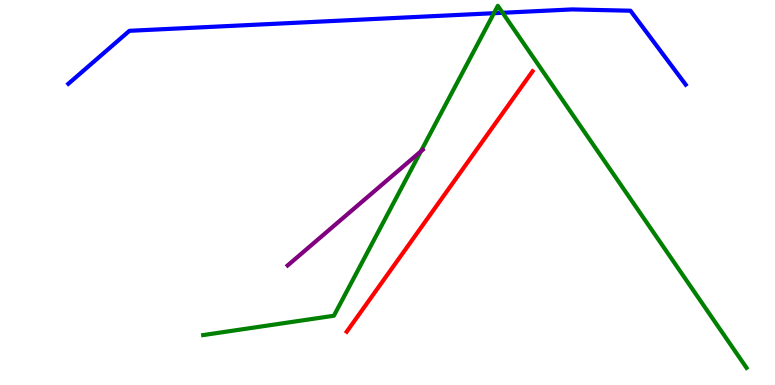[{'lines': ['blue', 'red'], 'intersections': []}, {'lines': ['green', 'red'], 'intersections': []}, {'lines': ['purple', 'red'], 'intersections': []}, {'lines': ['blue', 'green'], 'intersections': [{'x': 6.37, 'y': 9.66}, {'x': 6.49, 'y': 9.67}]}, {'lines': ['blue', 'purple'], 'intersections': []}, {'lines': ['green', 'purple'], 'intersections': [{'x': 5.43, 'y': 6.07}]}]